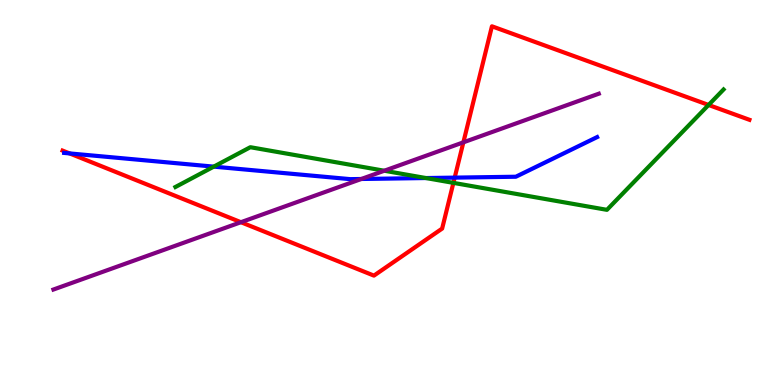[{'lines': ['blue', 'red'], 'intersections': [{'x': 0.898, 'y': 6.02}, {'x': 5.87, 'y': 5.39}]}, {'lines': ['green', 'red'], 'intersections': [{'x': 5.85, 'y': 5.25}, {'x': 9.14, 'y': 7.27}]}, {'lines': ['purple', 'red'], 'intersections': [{'x': 3.11, 'y': 4.23}, {'x': 5.98, 'y': 6.3}]}, {'lines': ['blue', 'green'], 'intersections': [{'x': 2.76, 'y': 5.67}, {'x': 5.5, 'y': 5.38}]}, {'lines': ['blue', 'purple'], 'intersections': [{'x': 4.66, 'y': 5.35}]}, {'lines': ['green', 'purple'], 'intersections': [{'x': 4.96, 'y': 5.57}]}]